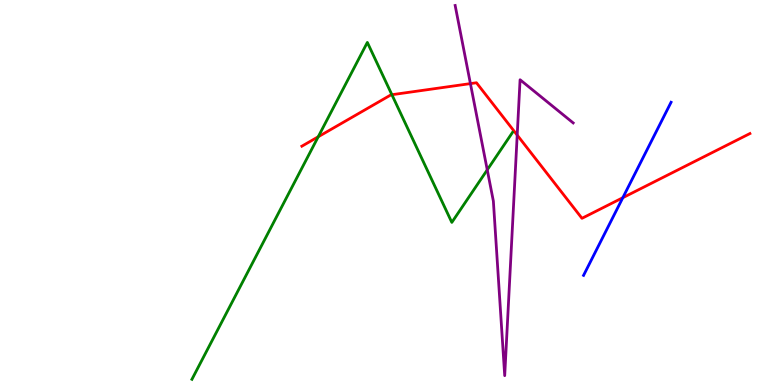[{'lines': ['blue', 'red'], 'intersections': [{'x': 8.04, 'y': 4.87}]}, {'lines': ['green', 'red'], 'intersections': [{'x': 4.11, 'y': 6.45}, {'x': 5.06, 'y': 7.54}]}, {'lines': ['purple', 'red'], 'intersections': [{'x': 6.07, 'y': 7.83}, {'x': 6.67, 'y': 6.49}]}, {'lines': ['blue', 'green'], 'intersections': []}, {'lines': ['blue', 'purple'], 'intersections': []}, {'lines': ['green', 'purple'], 'intersections': [{'x': 6.29, 'y': 5.59}]}]